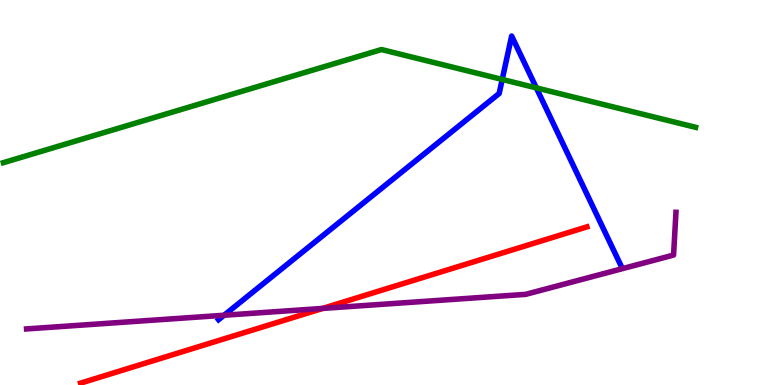[{'lines': ['blue', 'red'], 'intersections': []}, {'lines': ['green', 'red'], 'intersections': []}, {'lines': ['purple', 'red'], 'intersections': [{'x': 4.16, 'y': 1.99}]}, {'lines': ['blue', 'green'], 'intersections': [{'x': 6.48, 'y': 7.94}, {'x': 6.92, 'y': 7.72}]}, {'lines': ['blue', 'purple'], 'intersections': [{'x': 2.89, 'y': 1.81}]}, {'lines': ['green', 'purple'], 'intersections': []}]